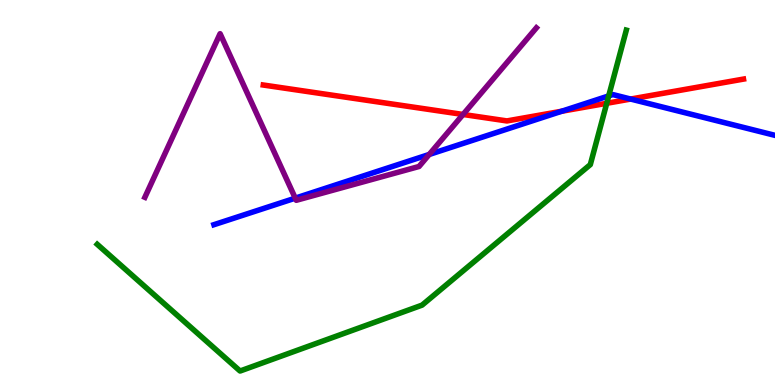[{'lines': ['blue', 'red'], 'intersections': [{'x': 7.25, 'y': 7.11}, {'x': 8.14, 'y': 7.43}]}, {'lines': ['green', 'red'], 'intersections': [{'x': 7.83, 'y': 7.32}]}, {'lines': ['purple', 'red'], 'intersections': [{'x': 5.98, 'y': 7.03}]}, {'lines': ['blue', 'green'], 'intersections': [{'x': 7.85, 'y': 7.51}]}, {'lines': ['blue', 'purple'], 'intersections': [{'x': 3.81, 'y': 4.85}, {'x': 5.54, 'y': 5.99}]}, {'lines': ['green', 'purple'], 'intersections': []}]